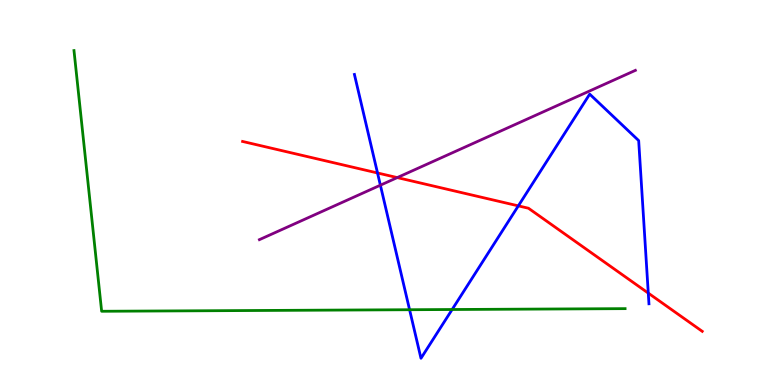[{'lines': ['blue', 'red'], 'intersections': [{'x': 4.87, 'y': 5.51}, {'x': 6.69, 'y': 4.65}, {'x': 8.36, 'y': 2.39}]}, {'lines': ['green', 'red'], 'intersections': []}, {'lines': ['purple', 'red'], 'intersections': [{'x': 5.13, 'y': 5.39}]}, {'lines': ['blue', 'green'], 'intersections': [{'x': 5.28, 'y': 1.96}, {'x': 5.83, 'y': 1.96}]}, {'lines': ['blue', 'purple'], 'intersections': [{'x': 4.91, 'y': 5.19}]}, {'lines': ['green', 'purple'], 'intersections': []}]